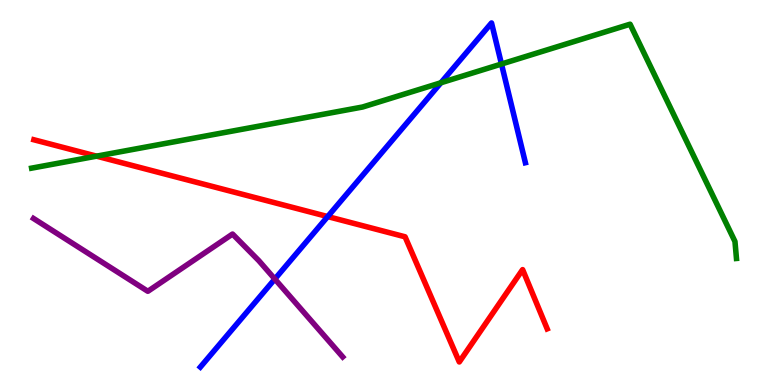[{'lines': ['blue', 'red'], 'intersections': [{'x': 4.23, 'y': 4.37}]}, {'lines': ['green', 'red'], 'intersections': [{'x': 1.25, 'y': 5.94}]}, {'lines': ['purple', 'red'], 'intersections': []}, {'lines': ['blue', 'green'], 'intersections': [{'x': 5.69, 'y': 7.85}, {'x': 6.47, 'y': 8.34}]}, {'lines': ['blue', 'purple'], 'intersections': [{'x': 3.55, 'y': 2.75}]}, {'lines': ['green', 'purple'], 'intersections': []}]